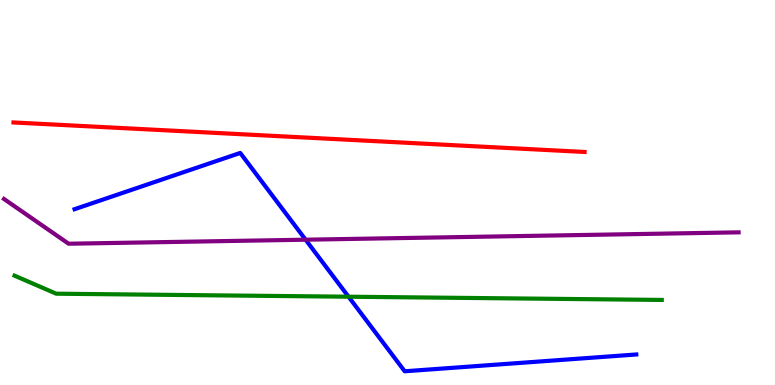[{'lines': ['blue', 'red'], 'intersections': []}, {'lines': ['green', 'red'], 'intersections': []}, {'lines': ['purple', 'red'], 'intersections': []}, {'lines': ['blue', 'green'], 'intersections': [{'x': 4.5, 'y': 2.29}]}, {'lines': ['blue', 'purple'], 'intersections': [{'x': 3.94, 'y': 3.77}]}, {'lines': ['green', 'purple'], 'intersections': []}]